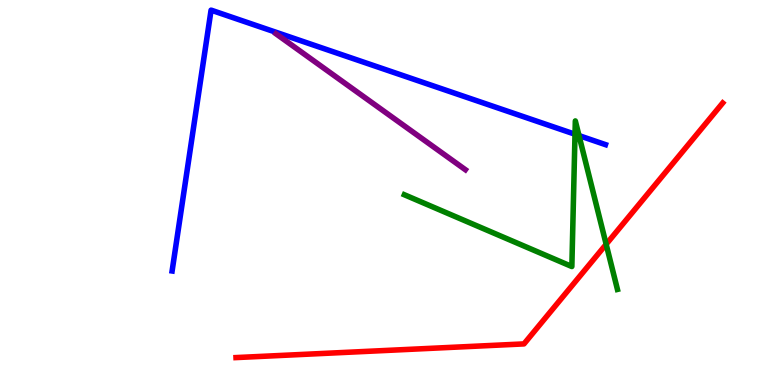[{'lines': ['blue', 'red'], 'intersections': []}, {'lines': ['green', 'red'], 'intersections': [{'x': 7.82, 'y': 3.66}]}, {'lines': ['purple', 'red'], 'intersections': []}, {'lines': ['blue', 'green'], 'intersections': [{'x': 7.42, 'y': 6.51}, {'x': 7.47, 'y': 6.48}]}, {'lines': ['blue', 'purple'], 'intersections': []}, {'lines': ['green', 'purple'], 'intersections': []}]